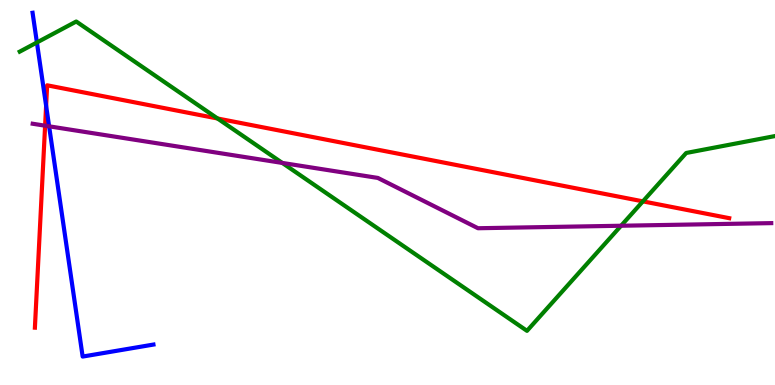[{'lines': ['blue', 'red'], 'intersections': [{'x': 0.595, 'y': 7.25}]}, {'lines': ['green', 'red'], 'intersections': [{'x': 2.81, 'y': 6.92}, {'x': 8.3, 'y': 4.77}]}, {'lines': ['purple', 'red'], 'intersections': [{'x': 0.582, 'y': 6.74}]}, {'lines': ['blue', 'green'], 'intersections': [{'x': 0.476, 'y': 8.9}]}, {'lines': ['blue', 'purple'], 'intersections': [{'x': 0.634, 'y': 6.72}]}, {'lines': ['green', 'purple'], 'intersections': [{'x': 3.64, 'y': 5.77}, {'x': 8.01, 'y': 4.14}]}]